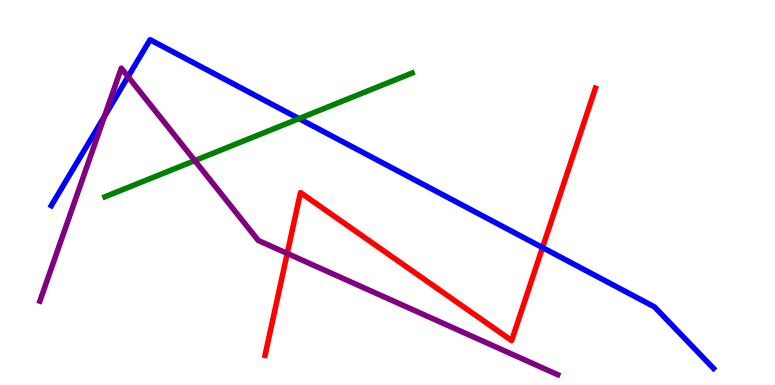[{'lines': ['blue', 'red'], 'intersections': [{'x': 7.0, 'y': 3.57}]}, {'lines': ['green', 'red'], 'intersections': []}, {'lines': ['purple', 'red'], 'intersections': [{'x': 3.71, 'y': 3.42}]}, {'lines': ['blue', 'green'], 'intersections': [{'x': 3.86, 'y': 6.92}]}, {'lines': ['blue', 'purple'], 'intersections': [{'x': 1.35, 'y': 6.98}, {'x': 1.65, 'y': 8.01}]}, {'lines': ['green', 'purple'], 'intersections': [{'x': 2.51, 'y': 5.83}]}]